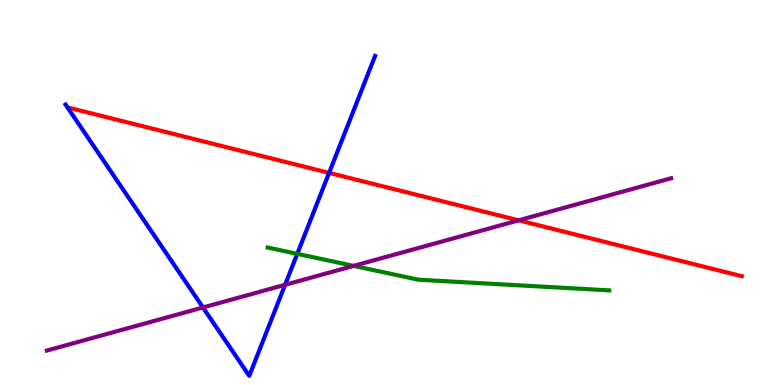[{'lines': ['blue', 'red'], 'intersections': [{'x': 4.25, 'y': 5.51}]}, {'lines': ['green', 'red'], 'intersections': []}, {'lines': ['purple', 'red'], 'intersections': [{'x': 6.69, 'y': 4.28}]}, {'lines': ['blue', 'green'], 'intersections': [{'x': 3.84, 'y': 3.41}]}, {'lines': ['blue', 'purple'], 'intersections': [{'x': 2.62, 'y': 2.01}, {'x': 3.68, 'y': 2.6}]}, {'lines': ['green', 'purple'], 'intersections': [{'x': 4.56, 'y': 3.09}]}]